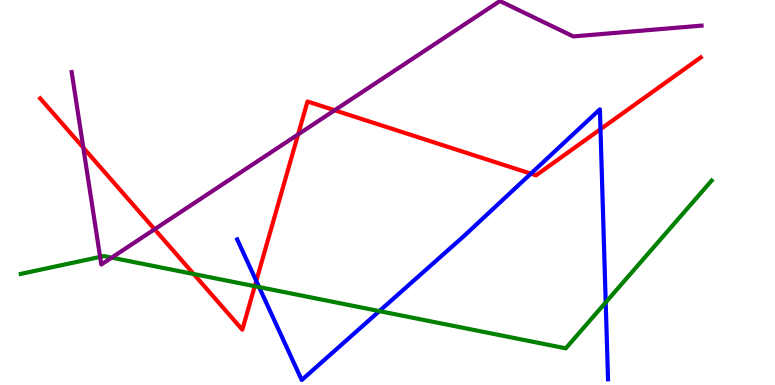[{'lines': ['blue', 'red'], 'intersections': [{'x': 3.31, 'y': 2.7}, {'x': 6.85, 'y': 5.49}, {'x': 7.75, 'y': 6.64}]}, {'lines': ['green', 'red'], 'intersections': [{'x': 2.5, 'y': 2.88}, {'x': 3.29, 'y': 2.57}]}, {'lines': ['purple', 'red'], 'intersections': [{'x': 1.07, 'y': 6.16}, {'x': 1.99, 'y': 4.04}, {'x': 3.85, 'y': 6.51}, {'x': 4.32, 'y': 7.14}]}, {'lines': ['blue', 'green'], 'intersections': [{'x': 3.34, 'y': 2.54}, {'x': 4.9, 'y': 1.92}, {'x': 7.82, 'y': 2.15}]}, {'lines': ['blue', 'purple'], 'intersections': []}, {'lines': ['green', 'purple'], 'intersections': [{'x': 1.29, 'y': 3.33}, {'x': 1.44, 'y': 3.31}]}]